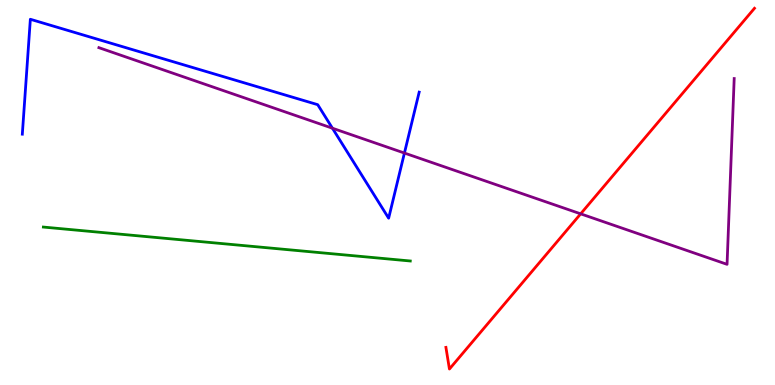[{'lines': ['blue', 'red'], 'intersections': []}, {'lines': ['green', 'red'], 'intersections': []}, {'lines': ['purple', 'red'], 'intersections': [{'x': 7.49, 'y': 4.45}]}, {'lines': ['blue', 'green'], 'intersections': []}, {'lines': ['blue', 'purple'], 'intersections': [{'x': 4.29, 'y': 6.67}, {'x': 5.22, 'y': 6.02}]}, {'lines': ['green', 'purple'], 'intersections': []}]